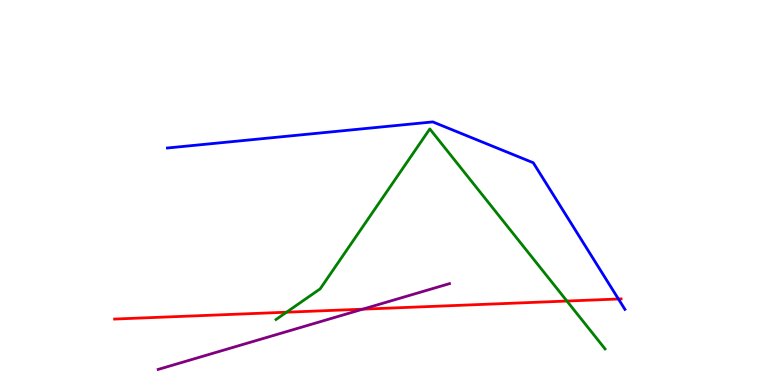[{'lines': ['blue', 'red'], 'intersections': [{'x': 7.98, 'y': 2.23}]}, {'lines': ['green', 'red'], 'intersections': [{'x': 3.7, 'y': 1.89}, {'x': 7.32, 'y': 2.18}]}, {'lines': ['purple', 'red'], 'intersections': [{'x': 4.68, 'y': 1.97}]}, {'lines': ['blue', 'green'], 'intersections': []}, {'lines': ['blue', 'purple'], 'intersections': []}, {'lines': ['green', 'purple'], 'intersections': []}]